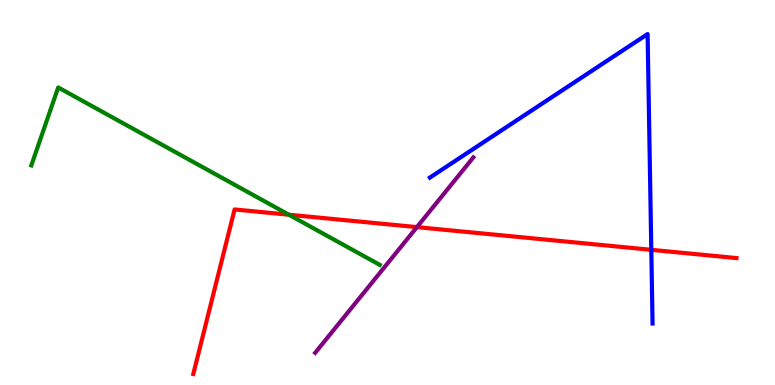[{'lines': ['blue', 'red'], 'intersections': [{'x': 8.4, 'y': 3.51}]}, {'lines': ['green', 'red'], 'intersections': [{'x': 3.73, 'y': 4.42}]}, {'lines': ['purple', 'red'], 'intersections': [{'x': 5.38, 'y': 4.1}]}, {'lines': ['blue', 'green'], 'intersections': []}, {'lines': ['blue', 'purple'], 'intersections': []}, {'lines': ['green', 'purple'], 'intersections': []}]